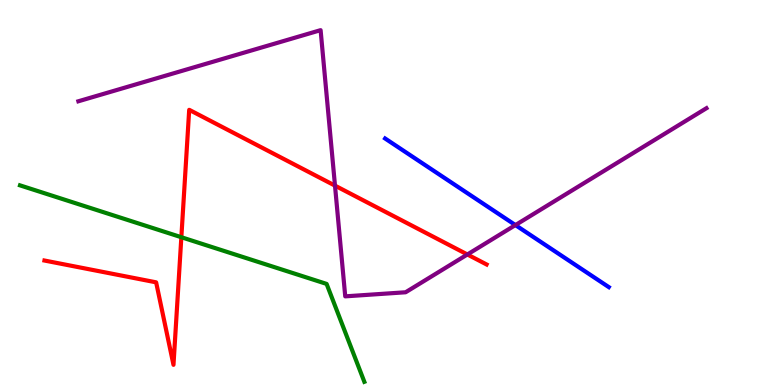[{'lines': ['blue', 'red'], 'intersections': []}, {'lines': ['green', 'red'], 'intersections': [{'x': 2.34, 'y': 3.84}]}, {'lines': ['purple', 'red'], 'intersections': [{'x': 4.32, 'y': 5.18}, {'x': 6.03, 'y': 3.39}]}, {'lines': ['blue', 'green'], 'intersections': []}, {'lines': ['blue', 'purple'], 'intersections': [{'x': 6.65, 'y': 4.15}]}, {'lines': ['green', 'purple'], 'intersections': []}]